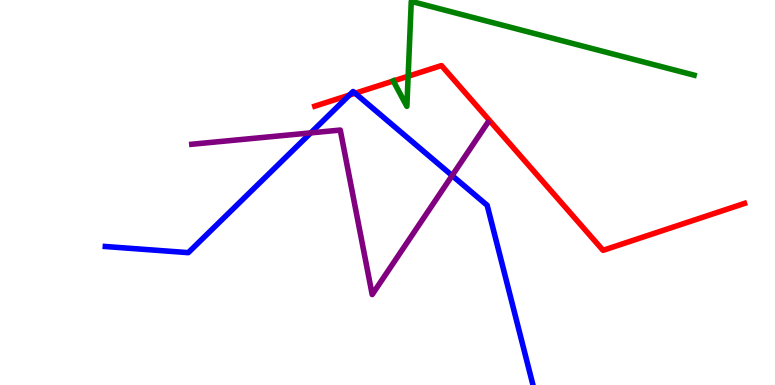[{'lines': ['blue', 'red'], 'intersections': [{'x': 4.51, 'y': 7.53}, {'x': 4.58, 'y': 7.58}]}, {'lines': ['green', 'red'], 'intersections': [{'x': 5.08, 'y': 7.9}, {'x': 5.27, 'y': 8.02}]}, {'lines': ['purple', 'red'], 'intersections': []}, {'lines': ['blue', 'green'], 'intersections': []}, {'lines': ['blue', 'purple'], 'intersections': [{'x': 4.01, 'y': 6.55}, {'x': 5.83, 'y': 5.44}]}, {'lines': ['green', 'purple'], 'intersections': []}]